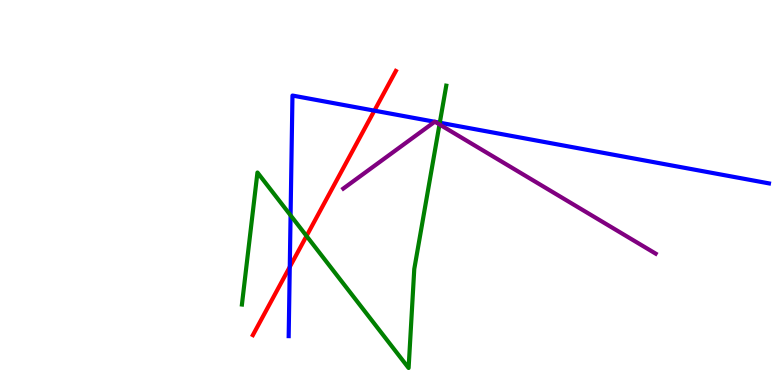[{'lines': ['blue', 'red'], 'intersections': [{'x': 3.74, 'y': 3.07}, {'x': 4.83, 'y': 7.13}]}, {'lines': ['green', 'red'], 'intersections': [{'x': 3.96, 'y': 3.87}]}, {'lines': ['purple', 'red'], 'intersections': []}, {'lines': ['blue', 'green'], 'intersections': [{'x': 3.75, 'y': 4.41}, {'x': 5.67, 'y': 6.81}]}, {'lines': ['blue', 'purple'], 'intersections': [{'x': 5.61, 'y': 6.84}, {'x': 5.61, 'y': 6.84}]}, {'lines': ['green', 'purple'], 'intersections': [{'x': 5.67, 'y': 6.77}]}]